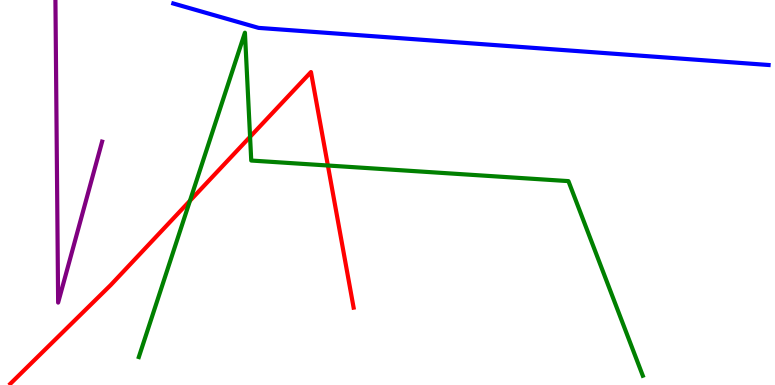[{'lines': ['blue', 'red'], 'intersections': []}, {'lines': ['green', 'red'], 'intersections': [{'x': 2.45, 'y': 4.79}, {'x': 3.23, 'y': 6.45}, {'x': 4.23, 'y': 5.7}]}, {'lines': ['purple', 'red'], 'intersections': []}, {'lines': ['blue', 'green'], 'intersections': []}, {'lines': ['blue', 'purple'], 'intersections': []}, {'lines': ['green', 'purple'], 'intersections': []}]